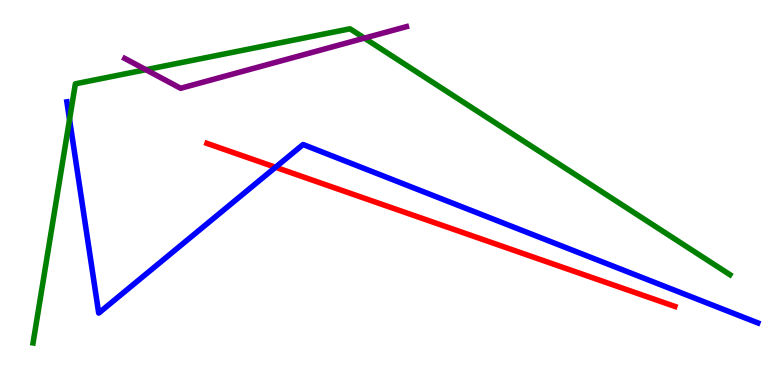[{'lines': ['blue', 'red'], 'intersections': [{'x': 3.56, 'y': 5.66}]}, {'lines': ['green', 'red'], 'intersections': []}, {'lines': ['purple', 'red'], 'intersections': []}, {'lines': ['blue', 'green'], 'intersections': [{'x': 0.897, 'y': 6.9}]}, {'lines': ['blue', 'purple'], 'intersections': []}, {'lines': ['green', 'purple'], 'intersections': [{'x': 1.88, 'y': 8.19}, {'x': 4.7, 'y': 9.01}]}]